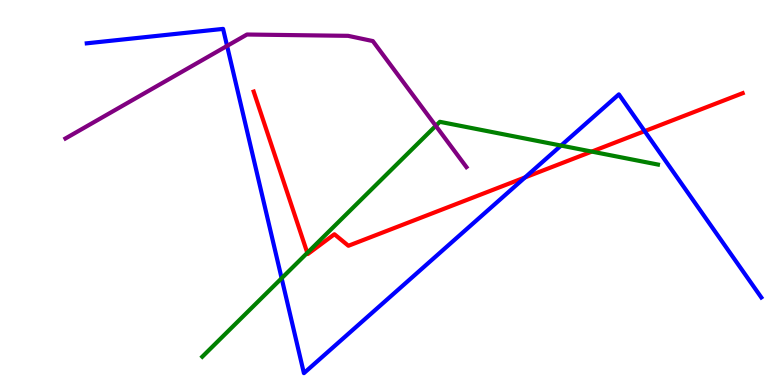[{'lines': ['blue', 'red'], 'intersections': [{'x': 6.77, 'y': 5.39}, {'x': 8.32, 'y': 6.59}]}, {'lines': ['green', 'red'], 'intersections': [{'x': 3.97, 'y': 3.43}, {'x': 7.64, 'y': 6.06}]}, {'lines': ['purple', 'red'], 'intersections': []}, {'lines': ['blue', 'green'], 'intersections': [{'x': 3.63, 'y': 2.77}, {'x': 7.24, 'y': 6.22}]}, {'lines': ['blue', 'purple'], 'intersections': [{'x': 2.93, 'y': 8.81}]}, {'lines': ['green', 'purple'], 'intersections': [{'x': 5.62, 'y': 6.73}]}]